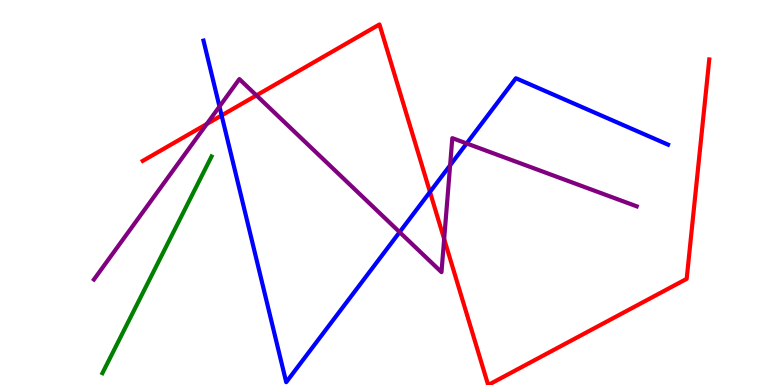[{'lines': ['blue', 'red'], 'intersections': [{'x': 2.86, 'y': 7.0}, {'x': 5.55, 'y': 5.01}]}, {'lines': ['green', 'red'], 'intersections': []}, {'lines': ['purple', 'red'], 'intersections': [{'x': 2.67, 'y': 6.78}, {'x': 3.31, 'y': 7.52}, {'x': 5.73, 'y': 3.79}]}, {'lines': ['blue', 'green'], 'intersections': []}, {'lines': ['blue', 'purple'], 'intersections': [{'x': 2.83, 'y': 7.23}, {'x': 5.16, 'y': 3.97}, {'x': 5.81, 'y': 5.71}, {'x': 6.02, 'y': 6.27}]}, {'lines': ['green', 'purple'], 'intersections': []}]